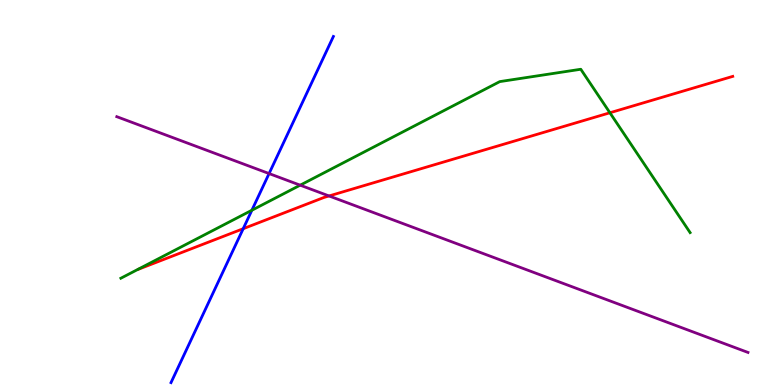[{'lines': ['blue', 'red'], 'intersections': [{'x': 3.14, 'y': 4.06}]}, {'lines': ['green', 'red'], 'intersections': [{'x': 7.87, 'y': 7.07}]}, {'lines': ['purple', 'red'], 'intersections': [{'x': 4.25, 'y': 4.91}]}, {'lines': ['blue', 'green'], 'intersections': [{'x': 3.25, 'y': 4.54}]}, {'lines': ['blue', 'purple'], 'intersections': [{'x': 3.47, 'y': 5.49}]}, {'lines': ['green', 'purple'], 'intersections': [{'x': 3.87, 'y': 5.19}]}]